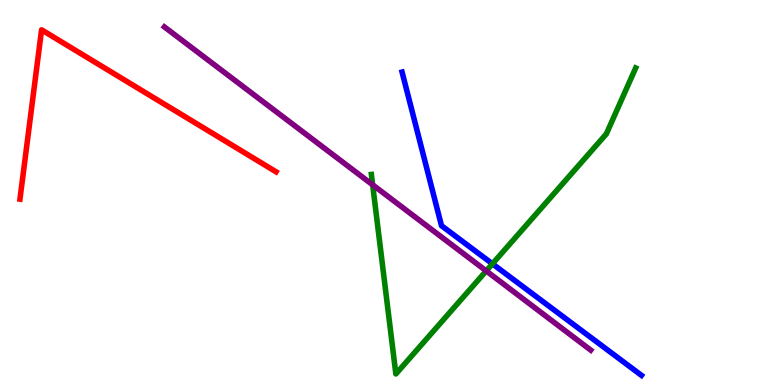[{'lines': ['blue', 'red'], 'intersections': []}, {'lines': ['green', 'red'], 'intersections': []}, {'lines': ['purple', 'red'], 'intersections': []}, {'lines': ['blue', 'green'], 'intersections': [{'x': 6.35, 'y': 3.15}]}, {'lines': ['blue', 'purple'], 'intersections': []}, {'lines': ['green', 'purple'], 'intersections': [{'x': 4.81, 'y': 5.2}, {'x': 6.27, 'y': 2.96}]}]